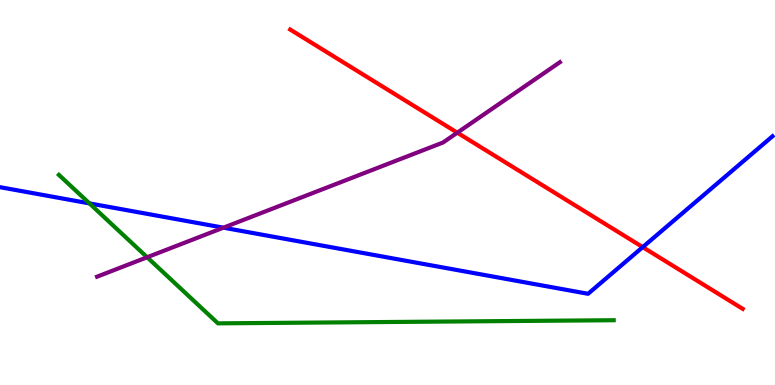[{'lines': ['blue', 'red'], 'intersections': [{'x': 8.29, 'y': 3.58}]}, {'lines': ['green', 'red'], 'intersections': []}, {'lines': ['purple', 'red'], 'intersections': [{'x': 5.9, 'y': 6.55}]}, {'lines': ['blue', 'green'], 'intersections': [{'x': 1.15, 'y': 4.72}]}, {'lines': ['blue', 'purple'], 'intersections': [{'x': 2.88, 'y': 4.09}]}, {'lines': ['green', 'purple'], 'intersections': [{'x': 1.9, 'y': 3.32}]}]